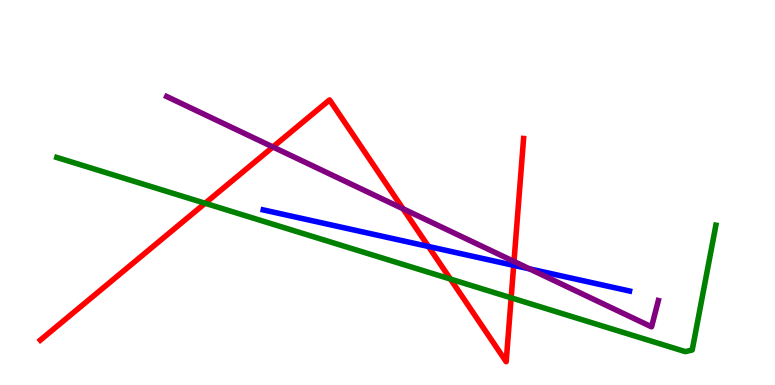[{'lines': ['blue', 'red'], 'intersections': [{'x': 5.53, 'y': 3.6}, {'x': 6.63, 'y': 3.11}]}, {'lines': ['green', 'red'], 'intersections': [{'x': 2.65, 'y': 4.72}, {'x': 5.81, 'y': 2.75}, {'x': 6.6, 'y': 2.26}]}, {'lines': ['purple', 'red'], 'intersections': [{'x': 3.52, 'y': 6.18}, {'x': 5.2, 'y': 4.58}, {'x': 6.63, 'y': 3.21}]}, {'lines': ['blue', 'green'], 'intersections': []}, {'lines': ['blue', 'purple'], 'intersections': [{'x': 6.83, 'y': 3.02}]}, {'lines': ['green', 'purple'], 'intersections': []}]